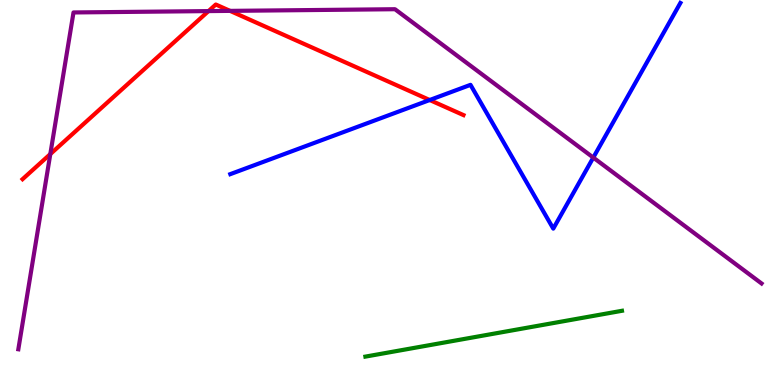[{'lines': ['blue', 'red'], 'intersections': [{'x': 5.54, 'y': 7.4}]}, {'lines': ['green', 'red'], 'intersections': []}, {'lines': ['purple', 'red'], 'intersections': [{'x': 0.649, 'y': 6.0}, {'x': 2.69, 'y': 9.71}, {'x': 2.97, 'y': 9.72}]}, {'lines': ['blue', 'green'], 'intersections': []}, {'lines': ['blue', 'purple'], 'intersections': [{'x': 7.66, 'y': 5.91}]}, {'lines': ['green', 'purple'], 'intersections': []}]